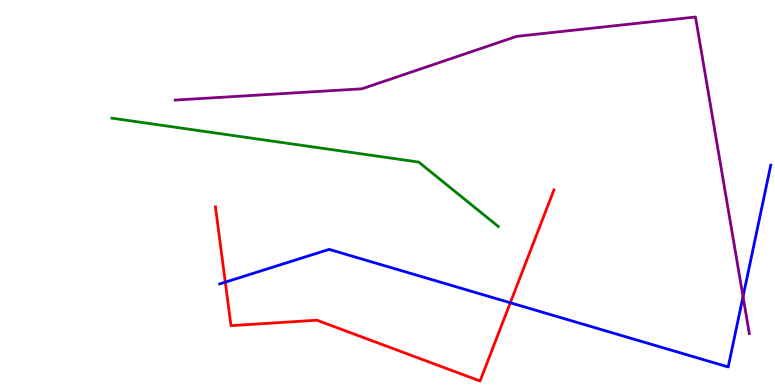[{'lines': ['blue', 'red'], 'intersections': [{'x': 2.91, 'y': 2.67}, {'x': 6.58, 'y': 2.14}]}, {'lines': ['green', 'red'], 'intersections': []}, {'lines': ['purple', 'red'], 'intersections': []}, {'lines': ['blue', 'green'], 'intersections': []}, {'lines': ['blue', 'purple'], 'intersections': [{'x': 9.59, 'y': 2.3}]}, {'lines': ['green', 'purple'], 'intersections': []}]